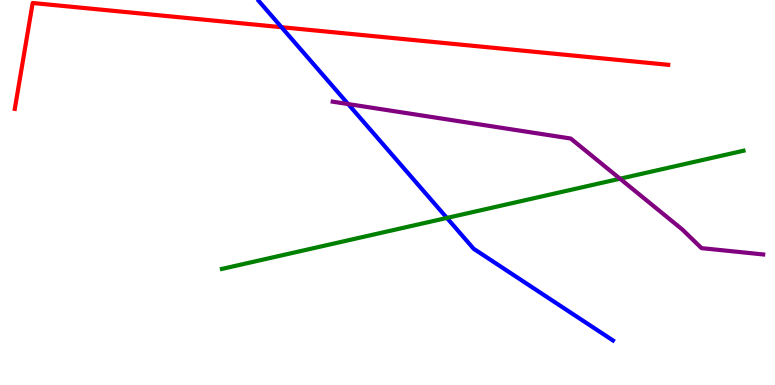[{'lines': ['blue', 'red'], 'intersections': [{'x': 3.63, 'y': 9.29}]}, {'lines': ['green', 'red'], 'intersections': []}, {'lines': ['purple', 'red'], 'intersections': []}, {'lines': ['blue', 'green'], 'intersections': [{'x': 5.77, 'y': 4.34}]}, {'lines': ['blue', 'purple'], 'intersections': [{'x': 4.49, 'y': 7.3}]}, {'lines': ['green', 'purple'], 'intersections': [{'x': 8.0, 'y': 5.36}]}]